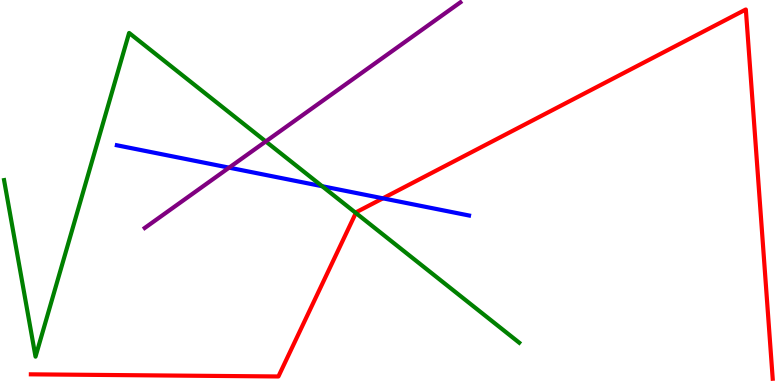[{'lines': ['blue', 'red'], 'intersections': [{'x': 4.94, 'y': 4.85}]}, {'lines': ['green', 'red'], 'intersections': [{'x': 4.59, 'y': 4.47}]}, {'lines': ['purple', 'red'], 'intersections': []}, {'lines': ['blue', 'green'], 'intersections': [{'x': 4.16, 'y': 5.16}]}, {'lines': ['blue', 'purple'], 'intersections': [{'x': 2.96, 'y': 5.65}]}, {'lines': ['green', 'purple'], 'intersections': [{'x': 3.43, 'y': 6.33}]}]